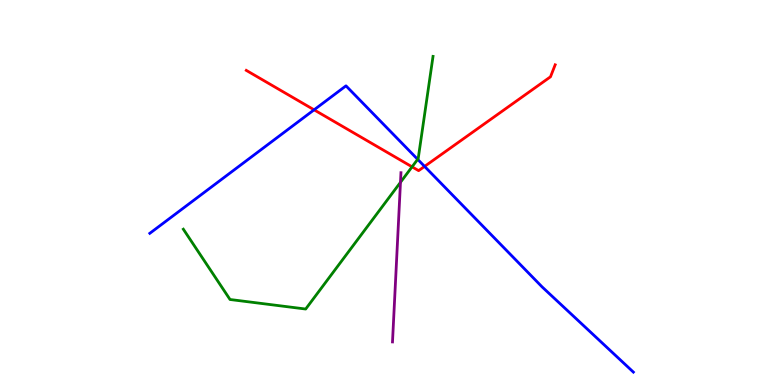[{'lines': ['blue', 'red'], 'intersections': [{'x': 4.05, 'y': 7.15}, {'x': 5.48, 'y': 5.68}]}, {'lines': ['green', 'red'], 'intersections': [{'x': 5.32, 'y': 5.67}]}, {'lines': ['purple', 'red'], 'intersections': []}, {'lines': ['blue', 'green'], 'intersections': [{'x': 5.39, 'y': 5.86}]}, {'lines': ['blue', 'purple'], 'intersections': []}, {'lines': ['green', 'purple'], 'intersections': [{'x': 5.17, 'y': 5.26}]}]